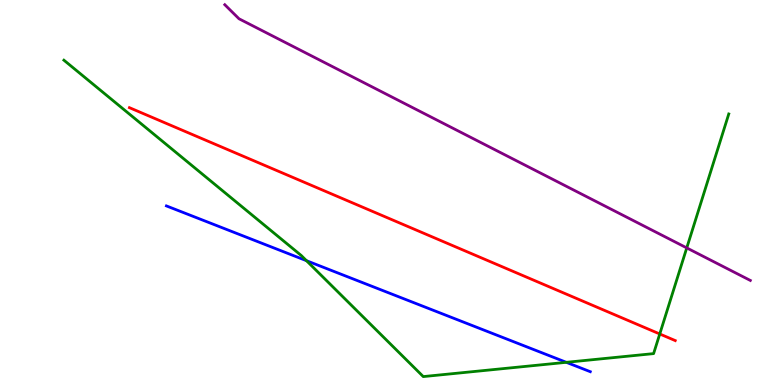[{'lines': ['blue', 'red'], 'intersections': []}, {'lines': ['green', 'red'], 'intersections': [{'x': 8.51, 'y': 1.33}]}, {'lines': ['purple', 'red'], 'intersections': []}, {'lines': ['blue', 'green'], 'intersections': [{'x': 3.95, 'y': 3.23}, {'x': 7.31, 'y': 0.589}]}, {'lines': ['blue', 'purple'], 'intersections': []}, {'lines': ['green', 'purple'], 'intersections': [{'x': 8.86, 'y': 3.56}]}]